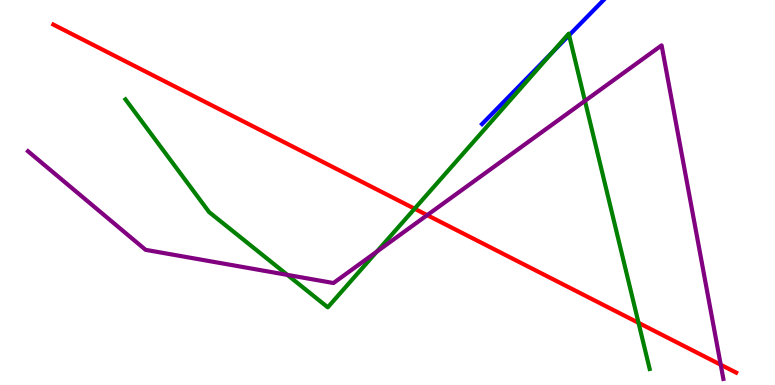[{'lines': ['blue', 'red'], 'intersections': []}, {'lines': ['green', 'red'], 'intersections': [{'x': 5.35, 'y': 4.58}, {'x': 8.24, 'y': 1.61}]}, {'lines': ['purple', 'red'], 'intersections': [{'x': 5.51, 'y': 4.41}, {'x': 9.3, 'y': 0.526}]}, {'lines': ['blue', 'green'], 'intersections': [{'x': 7.12, 'y': 8.63}, {'x': 7.34, 'y': 9.08}]}, {'lines': ['blue', 'purple'], 'intersections': []}, {'lines': ['green', 'purple'], 'intersections': [{'x': 3.71, 'y': 2.86}, {'x': 4.86, 'y': 3.46}, {'x': 7.55, 'y': 7.38}]}]